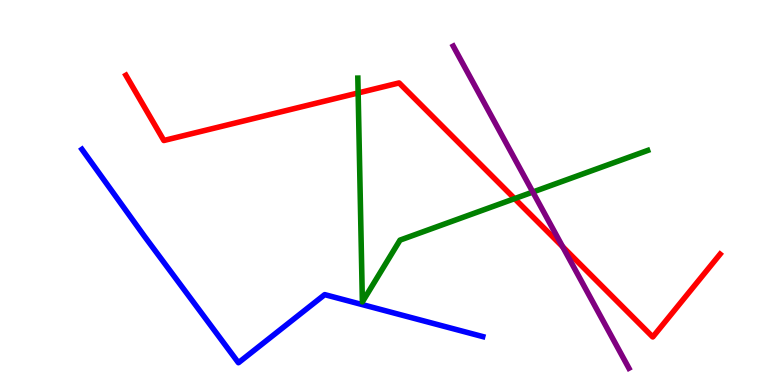[{'lines': ['blue', 'red'], 'intersections': []}, {'lines': ['green', 'red'], 'intersections': [{'x': 4.62, 'y': 7.59}, {'x': 6.64, 'y': 4.84}]}, {'lines': ['purple', 'red'], 'intersections': [{'x': 7.26, 'y': 3.59}]}, {'lines': ['blue', 'green'], 'intersections': []}, {'lines': ['blue', 'purple'], 'intersections': []}, {'lines': ['green', 'purple'], 'intersections': [{'x': 6.88, 'y': 5.01}]}]